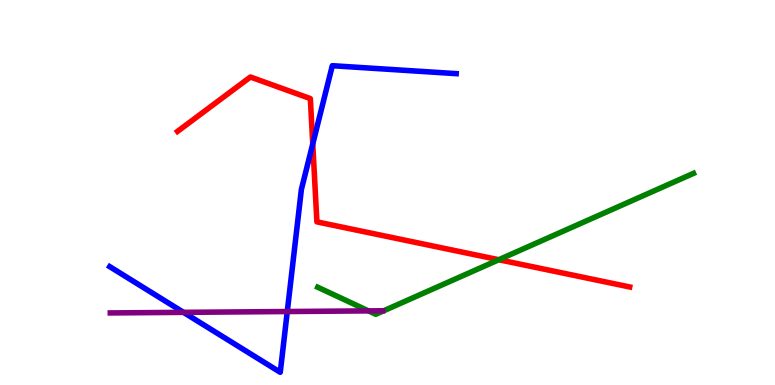[{'lines': ['blue', 'red'], 'intersections': [{'x': 4.04, 'y': 6.26}]}, {'lines': ['green', 'red'], 'intersections': [{'x': 6.44, 'y': 3.25}]}, {'lines': ['purple', 'red'], 'intersections': []}, {'lines': ['blue', 'green'], 'intersections': []}, {'lines': ['blue', 'purple'], 'intersections': [{'x': 2.37, 'y': 1.89}, {'x': 3.71, 'y': 1.91}]}, {'lines': ['green', 'purple'], 'intersections': [{'x': 4.75, 'y': 1.93}]}]